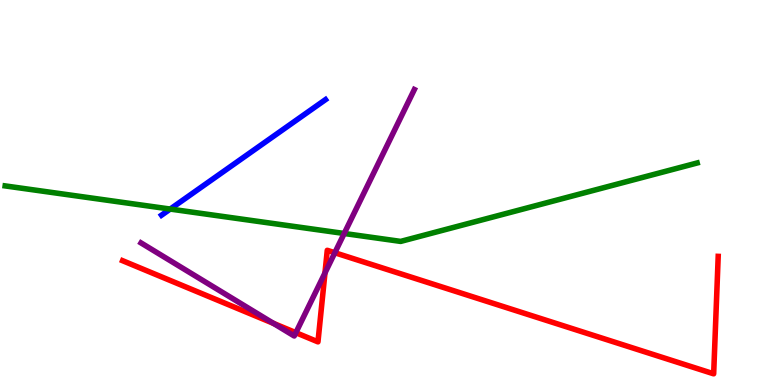[{'lines': ['blue', 'red'], 'intersections': []}, {'lines': ['green', 'red'], 'intersections': []}, {'lines': ['purple', 'red'], 'intersections': [{'x': 3.53, 'y': 1.6}, {'x': 3.82, 'y': 1.36}, {'x': 4.19, 'y': 2.91}, {'x': 4.32, 'y': 3.44}]}, {'lines': ['blue', 'green'], 'intersections': [{'x': 2.2, 'y': 4.57}]}, {'lines': ['blue', 'purple'], 'intersections': []}, {'lines': ['green', 'purple'], 'intersections': [{'x': 4.44, 'y': 3.94}]}]